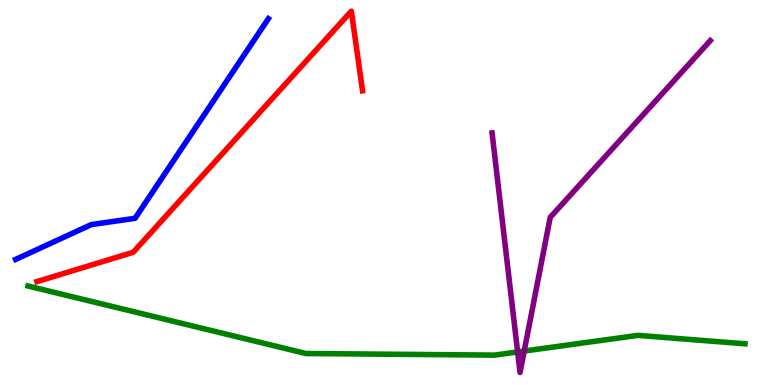[{'lines': ['blue', 'red'], 'intersections': []}, {'lines': ['green', 'red'], 'intersections': []}, {'lines': ['purple', 'red'], 'intersections': []}, {'lines': ['blue', 'green'], 'intersections': []}, {'lines': ['blue', 'purple'], 'intersections': []}, {'lines': ['green', 'purple'], 'intersections': [{'x': 6.68, 'y': 0.859}, {'x': 6.76, 'y': 0.882}]}]